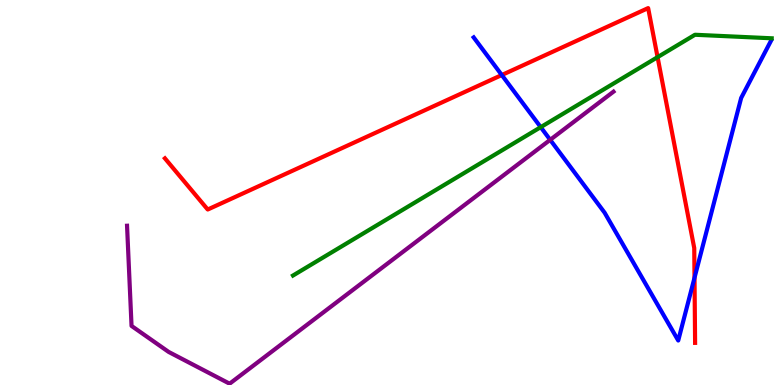[{'lines': ['blue', 'red'], 'intersections': [{'x': 6.47, 'y': 8.05}, {'x': 8.96, 'y': 2.78}]}, {'lines': ['green', 'red'], 'intersections': [{'x': 8.48, 'y': 8.52}]}, {'lines': ['purple', 'red'], 'intersections': []}, {'lines': ['blue', 'green'], 'intersections': [{'x': 6.98, 'y': 6.7}]}, {'lines': ['blue', 'purple'], 'intersections': [{'x': 7.1, 'y': 6.37}]}, {'lines': ['green', 'purple'], 'intersections': []}]